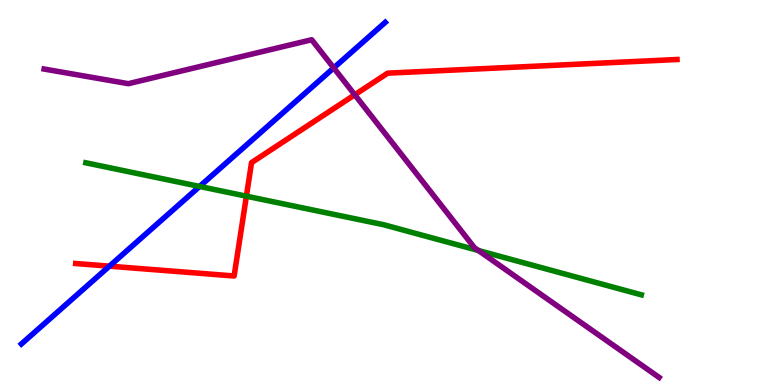[{'lines': ['blue', 'red'], 'intersections': [{'x': 1.41, 'y': 3.09}]}, {'lines': ['green', 'red'], 'intersections': [{'x': 3.18, 'y': 4.9}]}, {'lines': ['purple', 'red'], 'intersections': [{'x': 4.58, 'y': 7.54}]}, {'lines': ['blue', 'green'], 'intersections': [{'x': 2.58, 'y': 5.16}]}, {'lines': ['blue', 'purple'], 'intersections': [{'x': 4.31, 'y': 8.24}]}, {'lines': ['green', 'purple'], 'intersections': [{'x': 6.17, 'y': 3.49}]}]